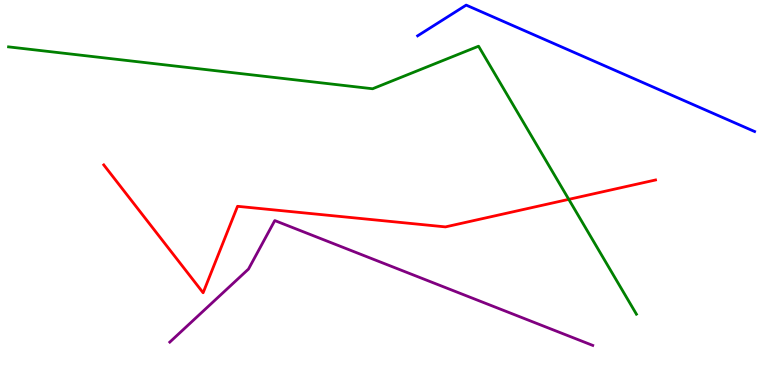[{'lines': ['blue', 'red'], 'intersections': []}, {'lines': ['green', 'red'], 'intersections': [{'x': 7.34, 'y': 4.82}]}, {'lines': ['purple', 'red'], 'intersections': []}, {'lines': ['blue', 'green'], 'intersections': []}, {'lines': ['blue', 'purple'], 'intersections': []}, {'lines': ['green', 'purple'], 'intersections': []}]